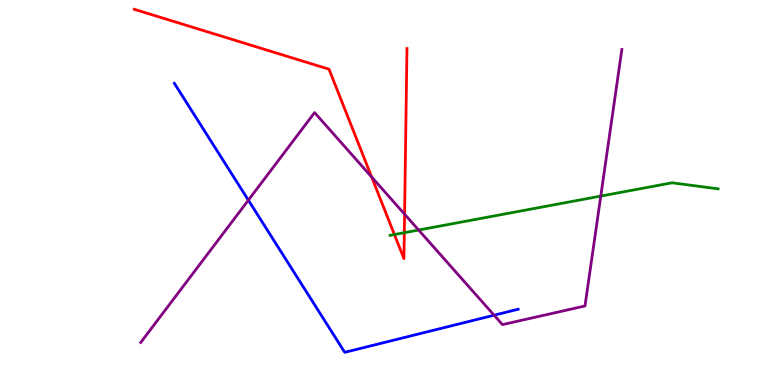[{'lines': ['blue', 'red'], 'intersections': []}, {'lines': ['green', 'red'], 'intersections': [{'x': 5.09, 'y': 3.91}, {'x': 5.22, 'y': 3.96}]}, {'lines': ['purple', 'red'], 'intersections': [{'x': 4.8, 'y': 5.4}, {'x': 5.22, 'y': 4.44}]}, {'lines': ['blue', 'green'], 'intersections': []}, {'lines': ['blue', 'purple'], 'intersections': [{'x': 3.2, 'y': 4.8}, {'x': 6.38, 'y': 1.81}]}, {'lines': ['green', 'purple'], 'intersections': [{'x': 5.4, 'y': 4.03}, {'x': 7.75, 'y': 4.91}]}]